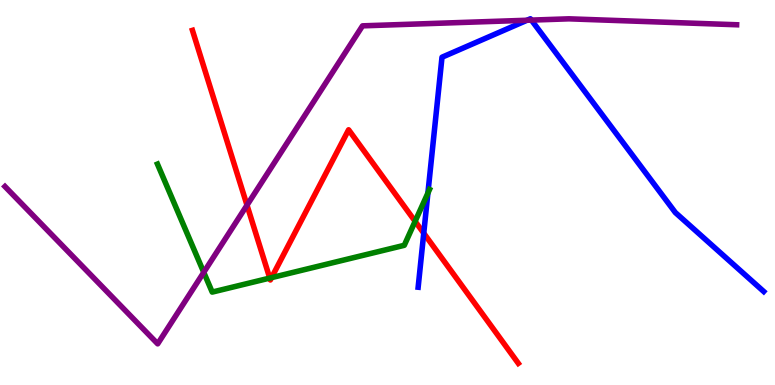[{'lines': ['blue', 'red'], 'intersections': [{'x': 5.47, 'y': 3.94}]}, {'lines': ['green', 'red'], 'intersections': [{'x': 3.48, 'y': 2.78}, {'x': 3.5, 'y': 2.79}, {'x': 5.36, 'y': 4.25}]}, {'lines': ['purple', 'red'], 'intersections': [{'x': 3.19, 'y': 4.67}]}, {'lines': ['blue', 'green'], 'intersections': [{'x': 5.52, 'y': 4.99}]}, {'lines': ['blue', 'purple'], 'intersections': [{'x': 6.8, 'y': 9.47}, {'x': 6.86, 'y': 9.48}]}, {'lines': ['green', 'purple'], 'intersections': [{'x': 2.63, 'y': 2.93}]}]